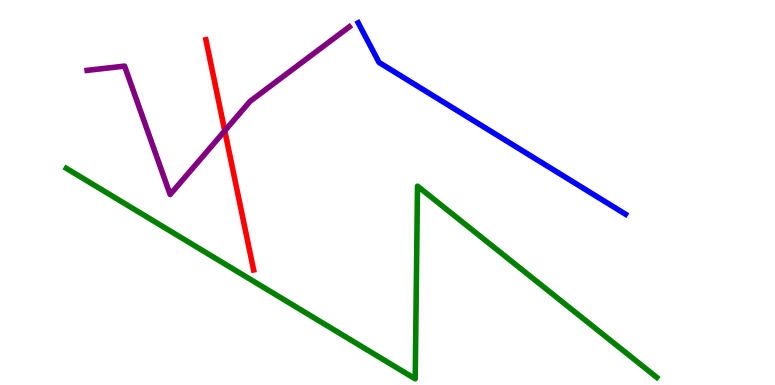[{'lines': ['blue', 'red'], 'intersections': []}, {'lines': ['green', 'red'], 'intersections': []}, {'lines': ['purple', 'red'], 'intersections': [{'x': 2.9, 'y': 6.6}]}, {'lines': ['blue', 'green'], 'intersections': []}, {'lines': ['blue', 'purple'], 'intersections': []}, {'lines': ['green', 'purple'], 'intersections': []}]